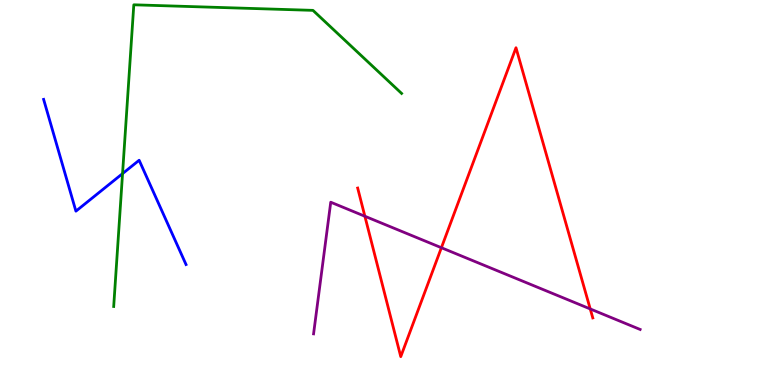[{'lines': ['blue', 'red'], 'intersections': []}, {'lines': ['green', 'red'], 'intersections': []}, {'lines': ['purple', 'red'], 'intersections': [{'x': 4.71, 'y': 4.38}, {'x': 5.7, 'y': 3.57}, {'x': 7.62, 'y': 1.98}]}, {'lines': ['blue', 'green'], 'intersections': [{'x': 1.58, 'y': 5.49}]}, {'lines': ['blue', 'purple'], 'intersections': []}, {'lines': ['green', 'purple'], 'intersections': []}]